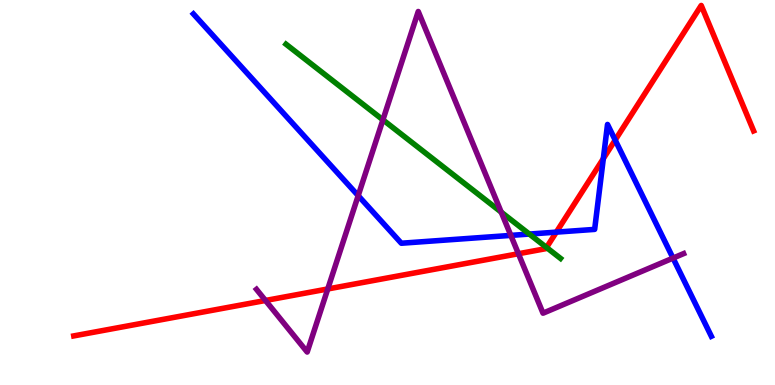[{'lines': ['blue', 'red'], 'intersections': [{'x': 7.18, 'y': 3.97}, {'x': 7.78, 'y': 5.88}, {'x': 7.94, 'y': 6.36}]}, {'lines': ['green', 'red'], 'intersections': [{'x': 7.05, 'y': 3.57}]}, {'lines': ['purple', 'red'], 'intersections': [{'x': 3.43, 'y': 2.2}, {'x': 4.23, 'y': 2.49}, {'x': 6.69, 'y': 3.41}]}, {'lines': ['blue', 'green'], 'intersections': [{'x': 6.83, 'y': 3.92}]}, {'lines': ['blue', 'purple'], 'intersections': [{'x': 4.62, 'y': 4.92}, {'x': 6.59, 'y': 3.89}, {'x': 8.68, 'y': 3.3}]}, {'lines': ['green', 'purple'], 'intersections': [{'x': 4.94, 'y': 6.89}, {'x': 6.47, 'y': 4.49}]}]